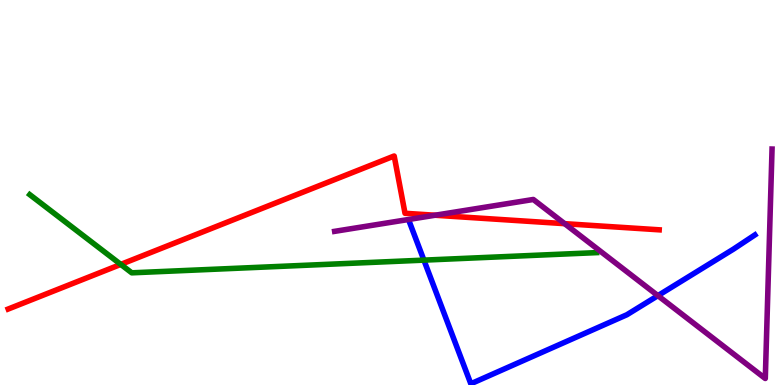[{'lines': ['blue', 'red'], 'intersections': []}, {'lines': ['green', 'red'], 'intersections': [{'x': 1.56, 'y': 3.13}]}, {'lines': ['purple', 'red'], 'intersections': [{'x': 5.61, 'y': 4.41}, {'x': 7.29, 'y': 4.19}]}, {'lines': ['blue', 'green'], 'intersections': [{'x': 5.47, 'y': 3.24}]}, {'lines': ['blue', 'purple'], 'intersections': [{'x': 8.49, 'y': 2.32}]}, {'lines': ['green', 'purple'], 'intersections': []}]